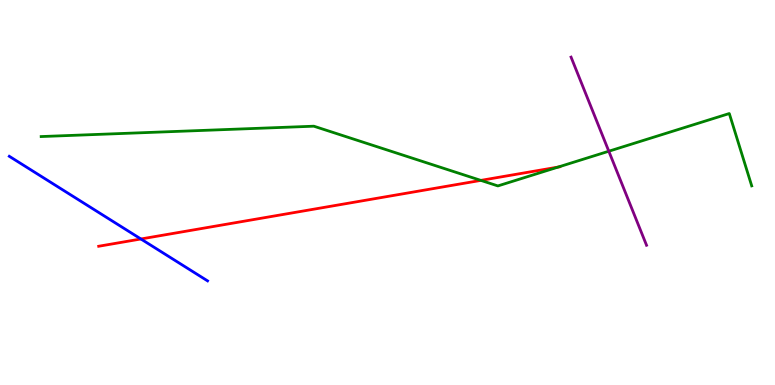[{'lines': ['blue', 'red'], 'intersections': [{'x': 1.82, 'y': 3.79}]}, {'lines': ['green', 'red'], 'intersections': [{'x': 6.2, 'y': 5.31}, {'x': 7.2, 'y': 5.66}]}, {'lines': ['purple', 'red'], 'intersections': []}, {'lines': ['blue', 'green'], 'intersections': []}, {'lines': ['blue', 'purple'], 'intersections': []}, {'lines': ['green', 'purple'], 'intersections': [{'x': 7.86, 'y': 6.07}]}]